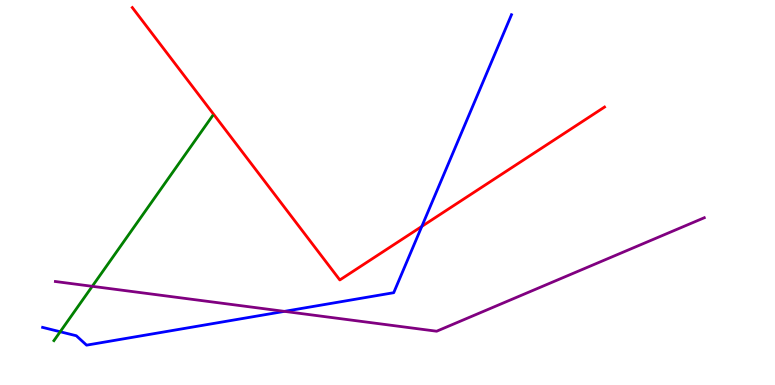[{'lines': ['blue', 'red'], 'intersections': [{'x': 5.44, 'y': 4.12}]}, {'lines': ['green', 'red'], 'intersections': []}, {'lines': ['purple', 'red'], 'intersections': []}, {'lines': ['blue', 'green'], 'intersections': [{'x': 0.777, 'y': 1.38}]}, {'lines': ['blue', 'purple'], 'intersections': [{'x': 3.67, 'y': 1.91}]}, {'lines': ['green', 'purple'], 'intersections': [{'x': 1.19, 'y': 2.56}]}]